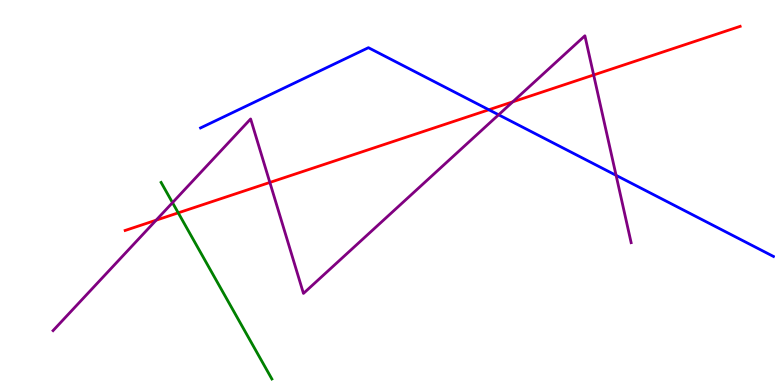[{'lines': ['blue', 'red'], 'intersections': [{'x': 6.31, 'y': 7.15}]}, {'lines': ['green', 'red'], 'intersections': [{'x': 2.3, 'y': 4.47}]}, {'lines': ['purple', 'red'], 'intersections': [{'x': 2.01, 'y': 4.28}, {'x': 3.48, 'y': 5.26}, {'x': 6.62, 'y': 7.36}, {'x': 7.66, 'y': 8.05}]}, {'lines': ['blue', 'green'], 'intersections': []}, {'lines': ['blue', 'purple'], 'intersections': [{'x': 6.43, 'y': 7.02}, {'x': 7.95, 'y': 5.45}]}, {'lines': ['green', 'purple'], 'intersections': [{'x': 2.23, 'y': 4.74}]}]